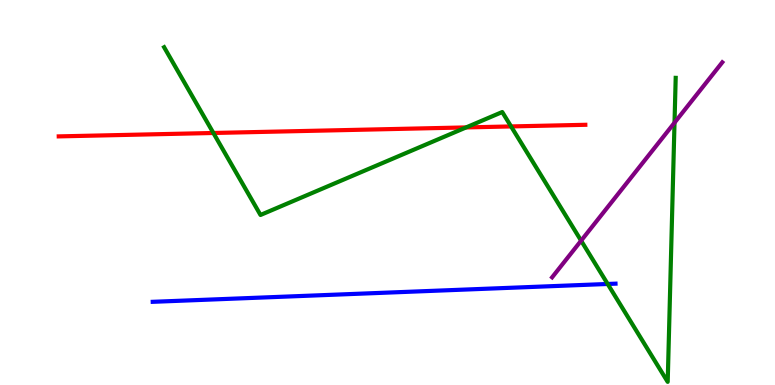[{'lines': ['blue', 'red'], 'intersections': []}, {'lines': ['green', 'red'], 'intersections': [{'x': 2.75, 'y': 6.55}, {'x': 6.01, 'y': 6.69}, {'x': 6.59, 'y': 6.72}]}, {'lines': ['purple', 'red'], 'intersections': []}, {'lines': ['blue', 'green'], 'intersections': [{'x': 7.84, 'y': 2.62}]}, {'lines': ['blue', 'purple'], 'intersections': []}, {'lines': ['green', 'purple'], 'intersections': [{'x': 7.5, 'y': 3.75}, {'x': 8.7, 'y': 6.81}]}]